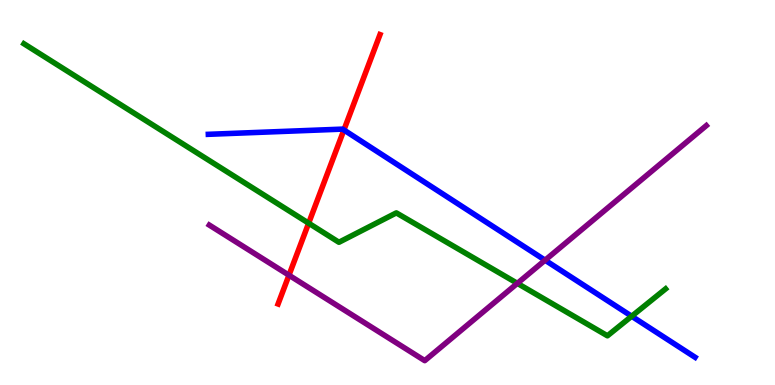[{'lines': ['blue', 'red'], 'intersections': [{'x': 4.44, 'y': 6.62}]}, {'lines': ['green', 'red'], 'intersections': [{'x': 3.98, 'y': 4.2}]}, {'lines': ['purple', 'red'], 'intersections': [{'x': 3.73, 'y': 2.85}]}, {'lines': ['blue', 'green'], 'intersections': [{'x': 8.15, 'y': 1.79}]}, {'lines': ['blue', 'purple'], 'intersections': [{'x': 7.03, 'y': 3.24}]}, {'lines': ['green', 'purple'], 'intersections': [{'x': 6.68, 'y': 2.64}]}]